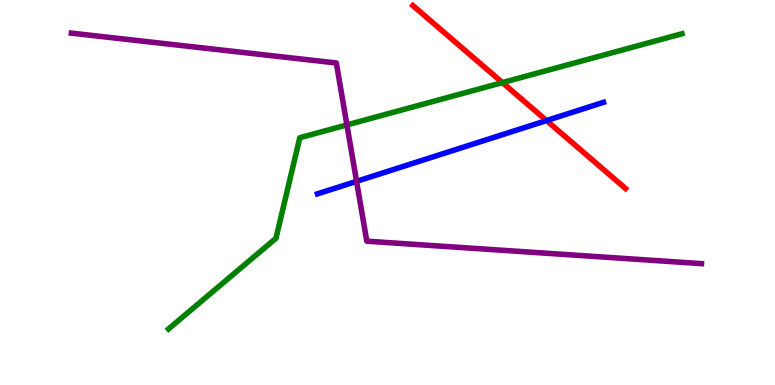[{'lines': ['blue', 'red'], 'intersections': [{'x': 7.05, 'y': 6.87}]}, {'lines': ['green', 'red'], 'intersections': [{'x': 6.48, 'y': 7.85}]}, {'lines': ['purple', 'red'], 'intersections': []}, {'lines': ['blue', 'green'], 'intersections': []}, {'lines': ['blue', 'purple'], 'intersections': [{'x': 4.6, 'y': 5.29}]}, {'lines': ['green', 'purple'], 'intersections': [{'x': 4.48, 'y': 6.76}]}]